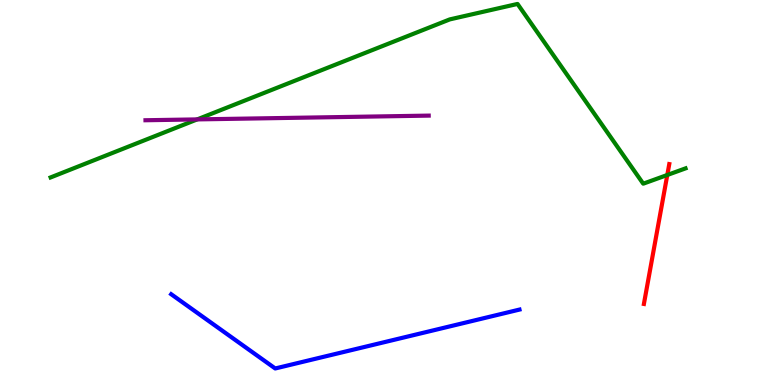[{'lines': ['blue', 'red'], 'intersections': []}, {'lines': ['green', 'red'], 'intersections': [{'x': 8.61, 'y': 5.46}]}, {'lines': ['purple', 'red'], 'intersections': []}, {'lines': ['blue', 'green'], 'intersections': []}, {'lines': ['blue', 'purple'], 'intersections': []}, {'lines': ['green', 'purple'], 'intersections': [{'x': 2.54, 'y': 6.9}]}]